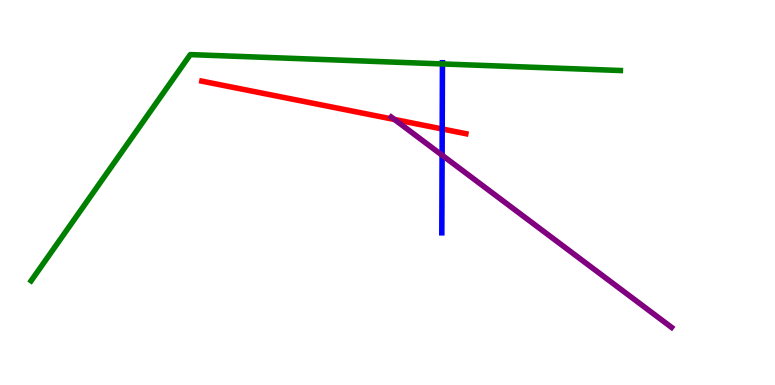[{'lines': ['blue', 'red'], 'intersections': [{'x': 5.71, 'y': 6.65}]}, {'lines': ['green', 'red'], 'intersections': []}, {'lines': ['purple', 'red'], 'intersections': [{'x': 5.09, 'y': 6.9}]}, {'lines': ['blue', 'green'], 'intersections': [{'x': 5.71, 'y': 8.34}]}, {'lines': ['blue', 'purple'], 'intersections': [{'x': 5.7, 'y': 5.97}]}, {'lines': ['green', 'purple'], 'intersections': []}]